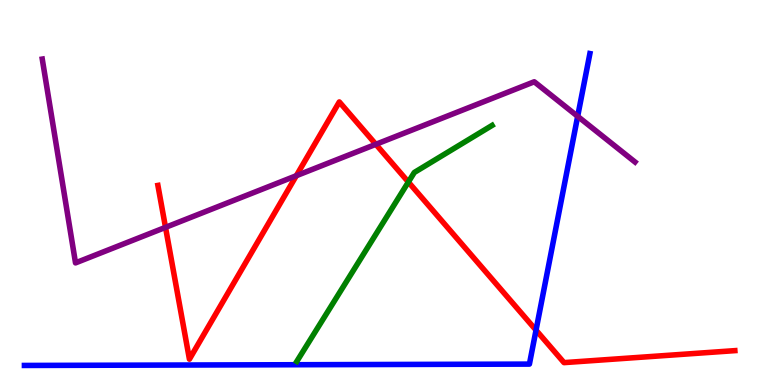[{'lines': ['blue', 'red'], 'intersections': [{'x': 6.92, 'y': 1.42}]}, {'lines': ['green', 'red'], 'intersections': [{'x': 5.27, 'y': 5.27}]}, {'lines': ['purple', 'red'], 'intersections': [{'x': 2.14, 'y': 4.09}, {'x': 3.82, 'y': 5.44}, {'x': 4.85, 'y': 6.25}]}, {'lines': ['blue', 'green'], 'intersections': []}, {'lines': ['blue', 'purple'], 'intersections': [{'x': 7.45, 'y': 6.98}]}, {'lines': ['green', 'purple'], 'intersections': []}]